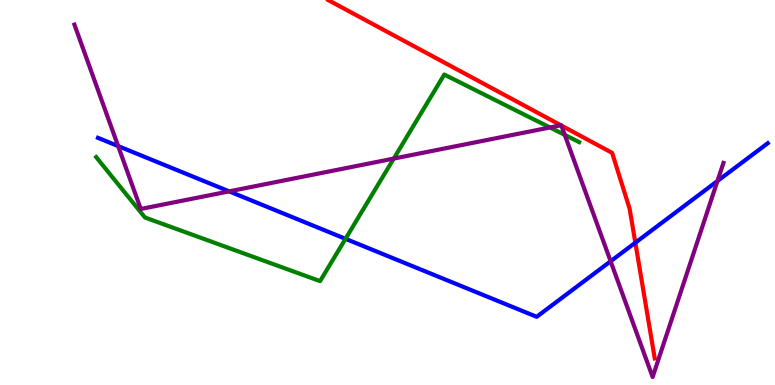[{'lines': ['blue', 'red'], 'intersections': [{'x': 8.2, 'y': 3.7}]}, {'lines': ['green', 'red'], 'intersections': []}, {'lines': ['purple', 'red'], 'intersections': [{'x': 7.24, 'y': 6.75}, {'x': 7.24, 'y': 6.74}]}, {'lines': ['blue', 'green'], 'intersections': [{'x': 4.46, 'y': 3.8}]}, {'lines': ['blue', 'purple'], 'intersections': [{'x': 1.52, 'y': 6.21}, {'x': 2.96, 'y': 5.03}, {'x': 7.88, 'y': 3.21}, {'x': 9.26, 'y': 5.3}]}, {'lines': ['green', 'purple'], 'intersections': [{'x': 5.08, 'y': 5.88}, {'x': 7.1, 'y': 6.69}, {'x': 7.29, 'y': 6.5}]}]